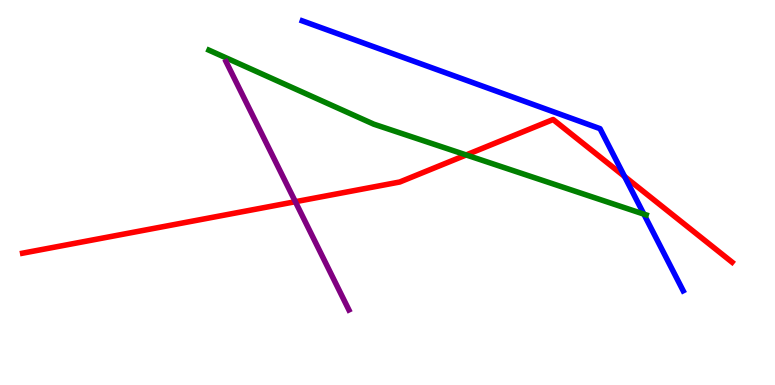[{'lines': ['blue', 'red'], 'intersections': [{'x': 8.06, 'y': 5.42}]}, {'lines': ['green', 'red'], 'intersections': [{'x': 6.01, 'y': 5.98}]}, {'lines': ['purple', 'red'], 'intersections': [{'x': 3.81, 'y': 4.76}]}, {'lines': ['blue', 'green'], 'intersections': [{'x': 8.31, 'y': 4.44}]}, {'lines': ['blue', 'purple'], 'intersections': []}, {'lines': ['green', 'purple'], 'intersections': []}]